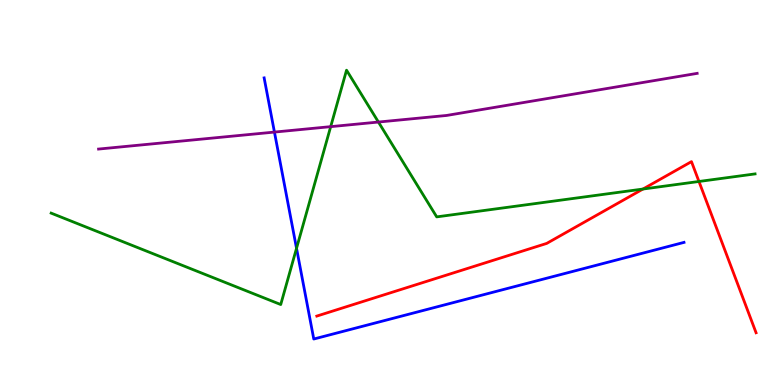[{'lines': ['blue', 'red'], 'intersections': []}, {'lines': ['green', 'red'], 'intersections': [{'x': 8.3, 'y': 5.09}, {'x': 9.02, 'y': 5.29}]}, {'lines': ['purple', 'red'], 'intersections': []}, {'lines': ['blue', 'green'], 'intersections': [{'x': 3.83, 'y': 3.55}]}, {'lines': ['blue', 'purple'], 'intersections': [{'x': 3.54, 'y': 6.57}]}, {'lines': ['green', 'purple'], 'intersections': [{'x': 4.27, 'y': 6.71}, {'x': 4.88, 'y': 6.83}]}]